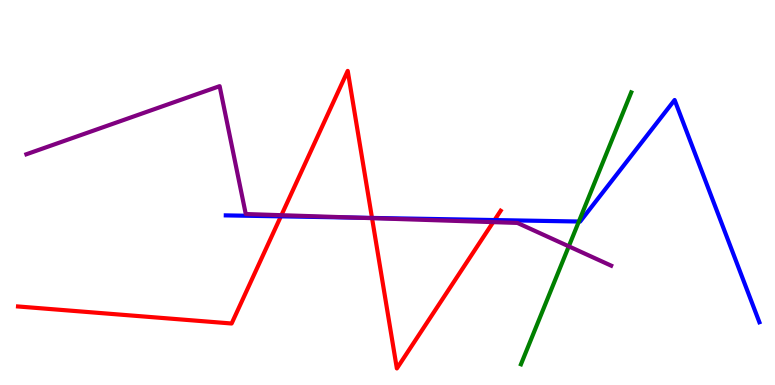[{'lines': ['blue', 'red'], 'intersections': [{'x': 3.62, 'y': 4.38}, {'x': 4.8, 'y': 4.34}, {'x': 6.38, 'y': 4.28}]}, {'lines': ['green', 'red'], 'intersections': []}, {'lines': ['purple', 'red'], 'intersections': [{'x': 3.63, 'y': 4.41}, {'x': 4.8, 'y': 4.33}, {'x': 6.36, 'y': 4.23}]}, {'lines': ['blue', 'green'], 'intersections': [{'x': 7.47, 'y': 4.25}]}, {'lines': ['blue', 'purple'], 'intersections': [{'x': 4.6, 'y': 4.35}]}, {'lines': ['green', 'purple'], 'intersections': [{'x': 7.34, 'y': 3.6}]}]